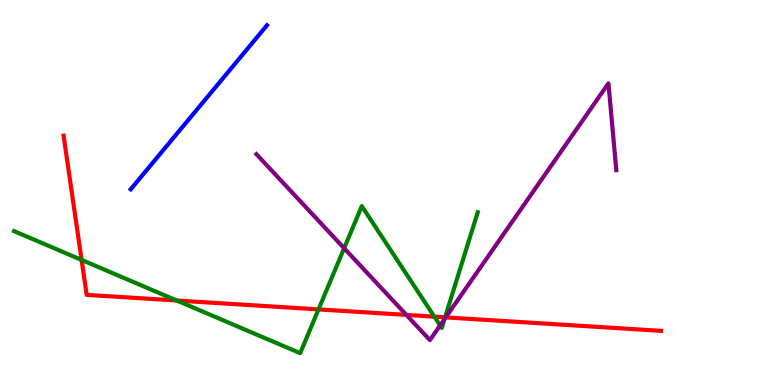[{'lines': ['blue', 'red'], 'intersections': []}, {'lines': ['green', 'red'], 'intersections': [{'x': 1.05, 'y': 3.25}, {'x': 2.28, 'y': 2.19}, {'x': 4.11, 'y': 1.96}, {'x': 5.6, 'y': 1.78}, {'x': 5.74, 'y': 1.76}]}, {'lines': ['purple', 'red'], 'intersections': [{'x': 5.24, 'y': 1.82}, {'x': 5.75, 'y': 1.76}]}, {'lines': ['blue', 'green'], 'intersections': []}, {'lines': ['blue', 'purple'], 'intersections': []}, {'lines': ['green', 'purple'], 'intersections': [{'x': 4.44, 'y': 3.55}, {'x': 5.68, 'y': 1.55}, {'x': 5.74, 'y': 1.71}]}]